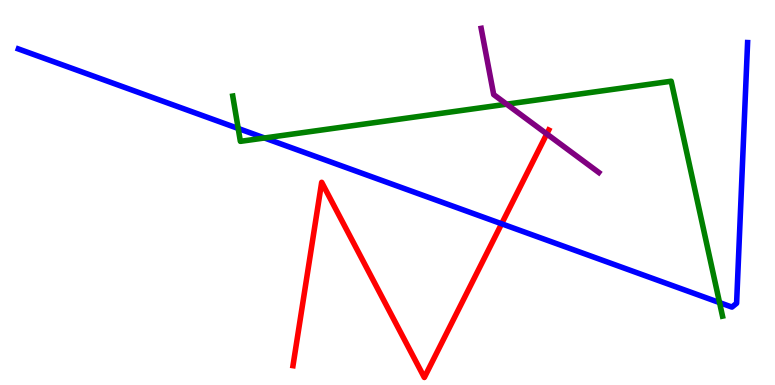[{'lines': ['blue', 'red'], 'intersections': [{'x': 6.47, 'y': 4.19}]}, {'lines': ['green', 'red'], 'intersections': []}, {'lines': ['purple', 'red'], 'intersections': [{'x': 7.06, 'y': 6.52}]}, {'lines': ['blue', 'green'], 'intersections': [{'x': 3.07, 'y': 6.66}, {'x': 3.41, 'y': 6.42}, {'x': 9.28, 'y': 2.14}]}, {'lines': ['blue', 'purple'], 'intersections': []}, {'lines': ['green', 'purple'], 'intersections': [{'x': 6.54, 'y': 7.29}]}]